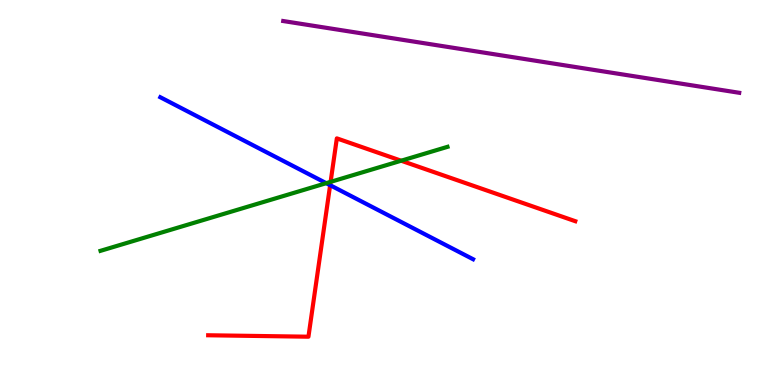[{'lines': ['blue', 'red'], 'intersections': [{'x': 4.26, 'y': 5.19}]}, {'lines': ['green', 'red'], 'intersections': [{'x': 4.27, 'y': 5.28}, {'x': 5.18, 'y': 5.83}]}, {'lines': ['purple', 'red'], 'intersections': []}, {'lines': ['blue', 'green'], 'intersections': [{'x': 4.21, 'y': 5.24}]}, {'lines': ['blue', 'purple'], 'intersections': []}, {'lines': ['green', 'purple'], 'intersections': []}]